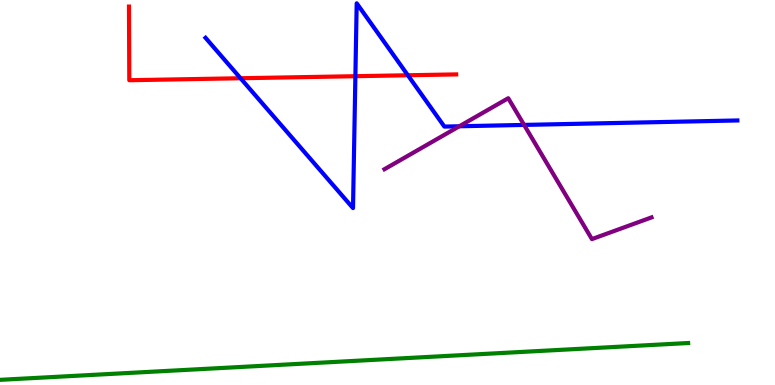[{'lines': ['blue', 'red'], 'intersections': [{'x': 3.1, 'y': 7.97}, {'x': 4.59, 'y': 8.02}, {'x': 5.26, 'y': 8.05}]}, {'lines': ['green', 'red'], 'intersections': []}, {'lines': ['purple', 'red'], 'intersections': []}, {'lines': ['blue', 'green'], 'intersections': []}, {'lines': ['blue', 'purple'], 'intersections': [{'x': 5.93, 'y': 6.72}, {'x': 6.76, 'y': 6.76}]}, {'lines': ['green', 'purple'], 'intersections': []}]